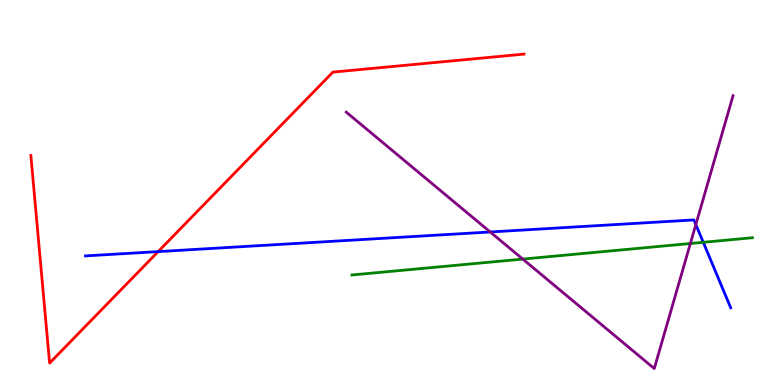[{'lines': ['blue', 'red'], 'intersections': [{'x': 2.04, 'y': 3.46}]}, {'lines': ['green', 'red'], 'intersections': []}, {'lines': ['purple', 'red'], 'intersections': []}, {'lines': ['blue', 'green'], 'intersections': [{'x': 9.07, 'y': 3.71}]}, {'lines': ['blue', 'purple'], 'intersections': [{'x': 6.33, 'y': 3.97}, {'x': 8.98, 'y': 4.17}]}, {'lines': ['green', 'purple'], 'intersections': [{'x': 6.75, 'y': 3.27}, {'x': 8.91, 'y': 3.68}]}]